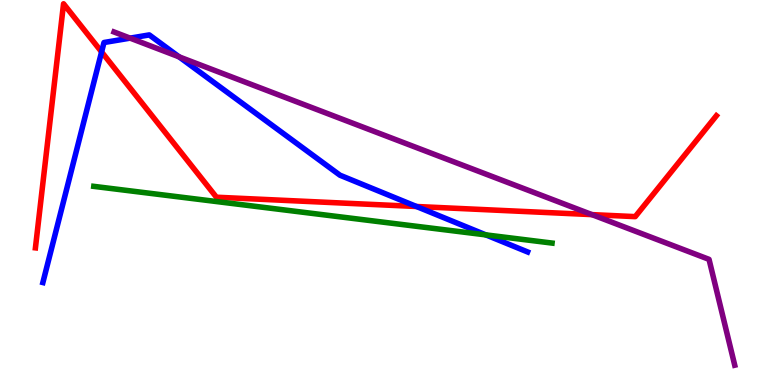[{'lines': ['blue', 'red'], 'intersections': [{'x': 1.31, 'y': 8.65}, {'x': 5.37, 'y': 4.64}]}, {'lines': ['green', 'red'], 'intersections': []}, {'lines': ['purple', 'red'], 'intersections': [{'x': 7.64, 'y': 4.43}]}, {'lines': ['blue', 'green'], 'intersections': [{'x': 6.27, 'y': 3.9}]}, {'lines': ['blue', 'purple'], 'intersections': [{'x': 1.68, 'y': 9.01}, {'x': 2.31, 'y': 8.52}]}, {'lines': ['green', 'purple'], 'intersections': []}]